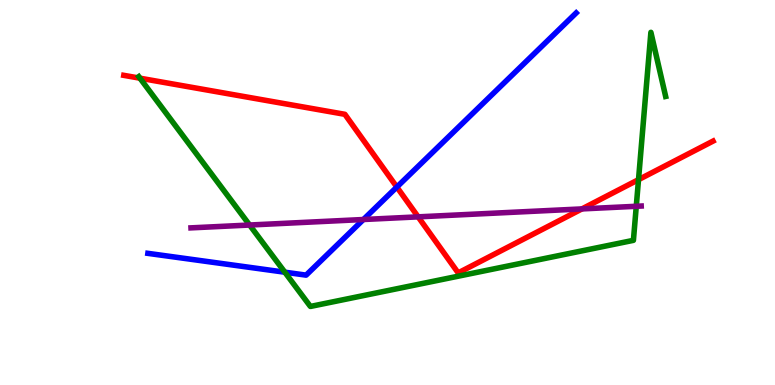[{'lines': ['blue', 'red'], 'intersections': [{'x': 5.12, 'y': 5.14}]}, {'lines': ['green', 'red'], 'intersections': [{'x': 1.81, 'y': 7.97}, {'x': 8.24, 'y': 5.33}]}, {'lines': ['purple', 'red'], 'intersections': [{'x': 5.4, 'y': 4.37}, {'x': 7.51, 'y': 4.57}]}, {'lines': ['blue', 'green'], 'intersections': [{'x': 3.68, 'y': 2.93}]}, {'lines': ['blue', 'purple'], 'intersections': [{'x': 4.69, 'y': 4.3}]}, {'lines': ['green', 'purple'], 'intersections': [{'x': 3.22, 'y': 4.16}, {'x': 8.21, 'y': 4.64}]}]